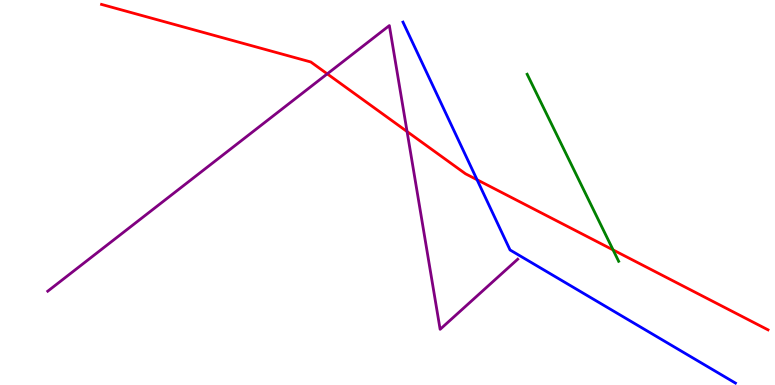[{'lines': ['blue', 'red'], 'intersections': [{'x': 6.16, 'y': 5.33}]}, {'lines': ['green', 'red'], 'intersections': [{'x': 7.91, 'y': 3.51}]}, {'lines': ['purple', 'red'], 'intersections': [{'x': 4.22, 'y': 8.08}, {'x': 5.25, 'y': 6.58}]}, {'lines': ['blue', 'green'], 'intersections': []}, {'lines': ['blue', 'purple'], 'intersections': []}, {'lines': ['green', 'purple'], 'intersections': []}]